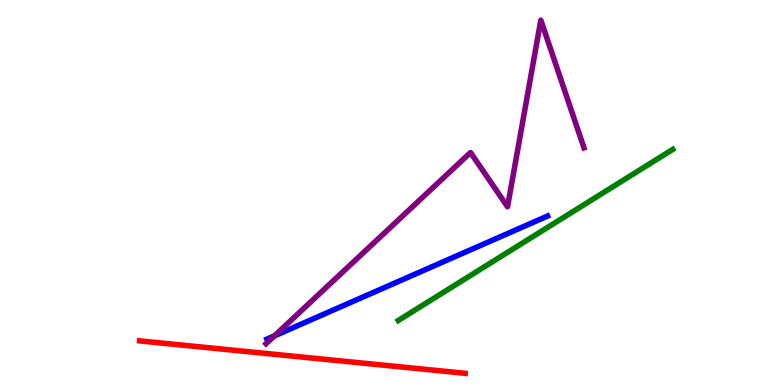[{'lines': ['blue', 'red'], 'intersections': []}, {'lines': ['green', 'red'], 'intersections': []}, {'lines': ['purple', 'red'], 'intersections': []}, {'lines': ['blue', 'green'], 'intersections': []}, {'lines': ['blue', 'purple'], 'intersections': [{'x': 3.54, 'y': 1.28}]}, {'lines': ['green', 'purple'], 'intersections': []}]